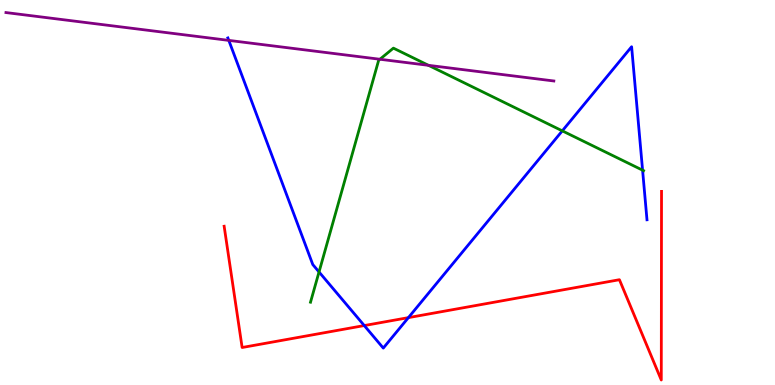[{'lines': ['blue', 'red'], 'intersections': [{'x': 4.7, 'y': 1.54}, {'x': 5.27, 'y': 1.75}]}, {'lines': ['green', 'red'], 'intersections': []}, {'lines': ['purple', 'red'], 'intersections': []}, {'lines': ['blue', 'green'], 'intersections': [{'x': 4.12, 'y': 2.94}, {'x': 7.26, 'y': 6.6}, {'x': 8.29, 'y': 5.58}]}, {'lines': ['blue', 'purple'], 'intersections': [{'x': 2.95, 'y': 8.95}]}, {'lines': ['green', 'purple'], 'intersections': [{'x': 4.9, 'y': 8.46}, {'x': 5.53, 'y': 8.3}]}]